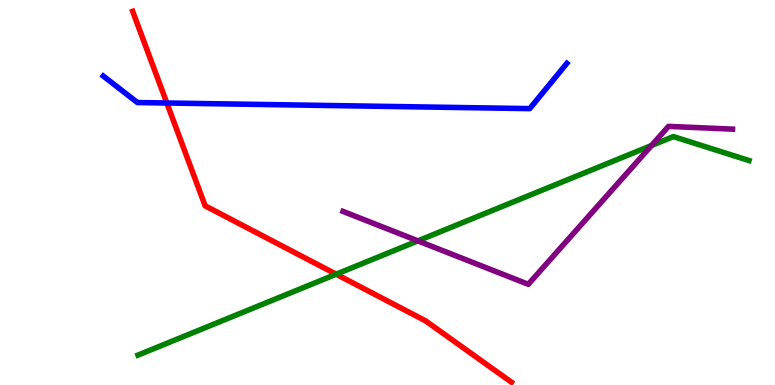[{'lines': ['blue', 'red'], 'intersections': [{'x': 2.15, 'y': 7.32}]}, {'lines': ['green', 'red'], 'intersections': [{'x': 4.34, 'y': 2.88}]}, {'lines': ['purple', 'red'], 'intersections': []}, {'lines': ['blue', 'green'], 'intersections': []}, {'lines': ['blue', 'purple'], 'intersections': []}, {'lines': ['green', 'purple'], 'intersections': [{'x': 5.39, 'y': 3.74}, {'x': 8.41, 'y': 6.22}]}]